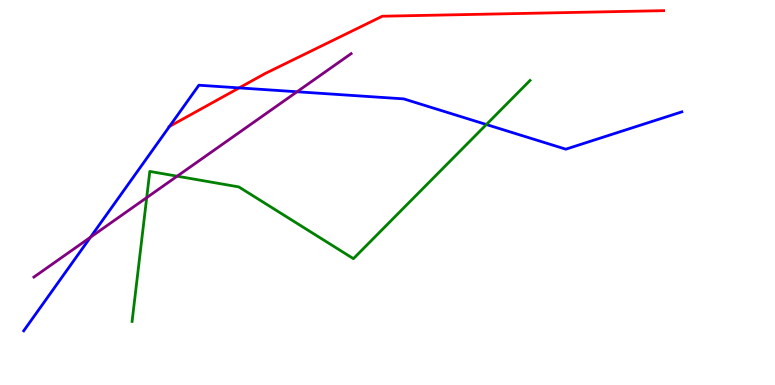[{'lines': ['blue', 'red'], 'intersections': [{'x': 2.19, 'y': 6.72}, {'x': 3.09, 'y': 7.72}]}, {'lines': ['green', 'red'], 'intersections': []}, {'lines': ['purple', 'red'], 'intersections': []}, {'lines': ['blue', 'green'], 'intersections': [{'x': 6.28, 'y': 6.77}]}, {'lines': ['blue', 'purple'], 'intersections': [{'x': 1.17, 'y': 3.84}, {'x': 3.83, 'y': 7.62}]}, {'lines': ['green', 'purple'], 'intersections': [{'x': 1.89, 'y': 4.87}, {'x': 2.29, 'y': 5.42}]}]